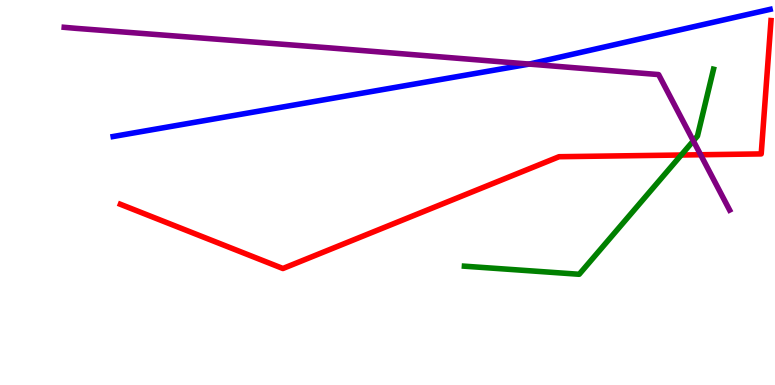[{'lines': ['blue', 'red'], 'intersections': []}, {'lines': ['green', 'red'], 'intersections': [{'x': 8.79, 'y': 5.97}]}, {'lines': ['purple', 'red'], 'intersections': [{'x': 9.04, 'y': 5.98}]}, {'lines': ['blue', 'green'], 'intersections': []}, {'lines': ['blue', 'purple'], 'intersections': [{'x': 6.83, 'y': 8.34}]}, {'lines': ['green', 'purple'], 'intersections': [{'x': 8.95, 'y': 6.34}]}]